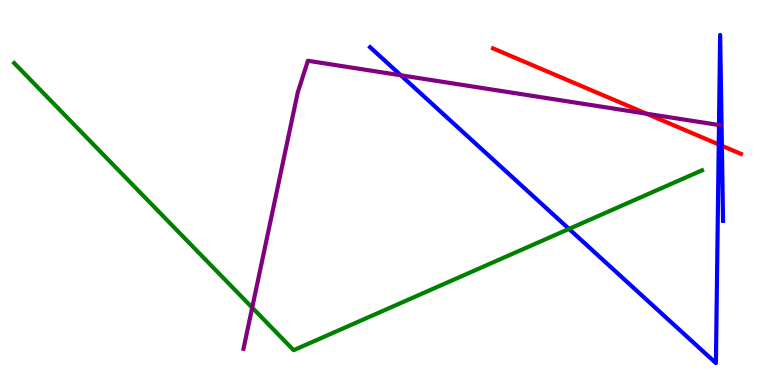[{'lines': ['blue', 'red'], 'intersections': [{'x': 9.27, 'y': 6.25}, {'x': 9.31, 'y': 6.21}]}, {'lines': ['green', 'red'], 'intersections': []}, {'lines': ['purple', 'red'], 'intersections': [{'x': 8.34, 'y': 7.05}]}, {'lines': ['blue', 'green'], 'intersections': [{'x': 7.34, 'y': 4.05}]}, {'lines': ['blue', 'purple'], 'intersections': [{'x': 5.17, 'y': 8.04}, {'x': 9.28, 'y': 6.75}]}, {'lines': ['green', 'purple'], 'intersections': [{'x': 3.25, 'y': 2.01}]}]